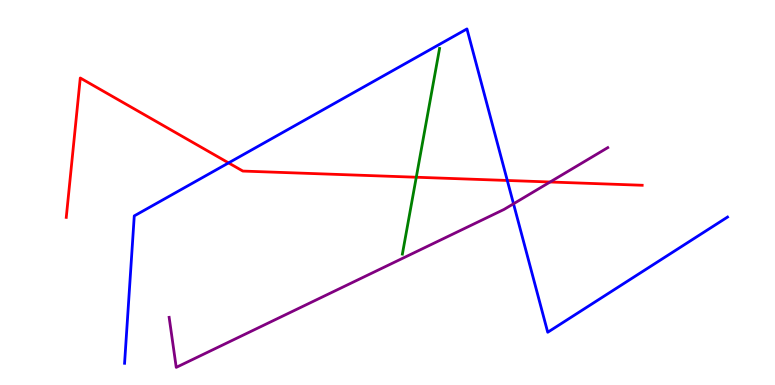[{'lines': ['blue', 'red'], 'intersections': [{'x': 2.95, 'y': 5.77}, {'x': 6.55, 'y': 5.31}]}, {'lines': ['green', 'red'], 'intersections': [{'x': 5.37, 'y': 5.4}]}, {'lines': ['purple', 'red'], 'intersections': [{'x': 7.1, 'y': 5.27}]}, {'lines': ['blue', 'green'], 'intersections': []}, {'lines': ['blue', 'purple'], 'intersections': [{'x': 6.63, 'y': 4.71}]}, {'lines': ['green', 'purple'], 'intersections': []}]